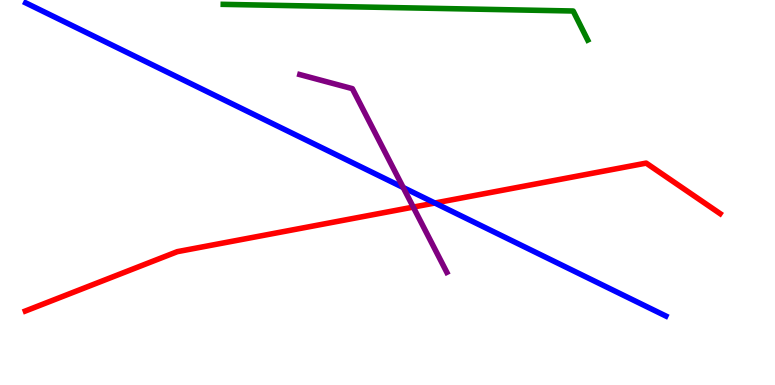[{'lines': ['blue', 'red'], 'intersections': [{'x': 5.61, 'y': 4.73}]}, {'lines': ['green', 'red'], 'intersections': []}, {'lines': ['purple', 'red'], 'intersections': [{'x': 5.33, 'y': 4.62}]}, {'lines': ['blue', 'green'], 'intersections': []}, {'lines': ['blue', 'purple'], 'intersections': [{'x': 5.2, 'y': 5.13}]}, {'lines': ['green', 'purple'], 'intersections': []}]